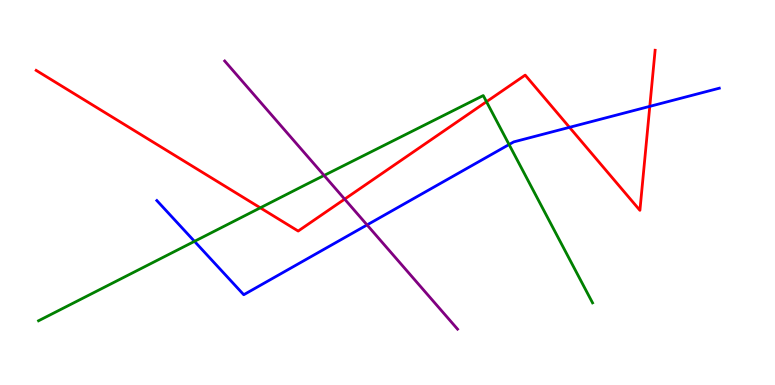[{'lines': ['blue', 'red'], 'intersections': [{'x': 7.35, 'y': 6.69}, {'x': 8.38, 'y': 7.24}]}, {'lines': ['green', 'red'], 'intersections': [{'x': 3.36, 'y': 4.6}, {'x': 6.28, 'y': 7.36}]}, {'lines': ['purple', 'red'], 'intersections': [{'x': 4.45, 'y': 4.83}]}, {'lines': ['blue', 'green'], 'intersections': [{'x': 2.51, 'y': 3.73}, {'x': 6.57, 'y': 6.25}]}, {'lines': ['blue', 'purple'], 'intersections': [{'x': 4.74, 'y': 4.16}]}, {'lines': ['green', 'purple'], 'intersections': [{'x': 4.18, 'y': 5.44}]}]